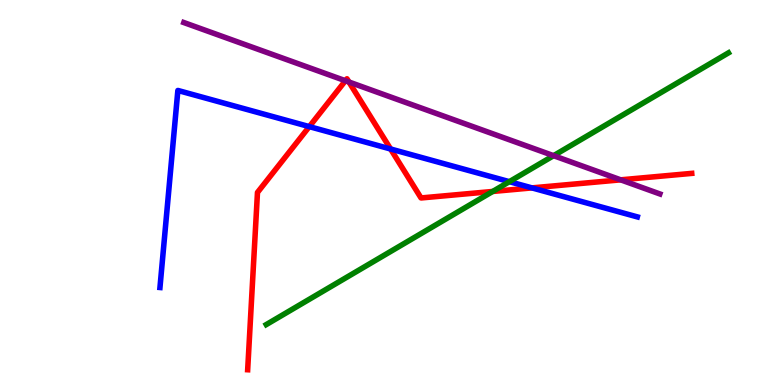[{'lines': ['blue', 'red'], 'intersections': [{'x': 3.99, 'y': 6.71}, {'x': 5.04, 'y': 6.13}, {'x': 6.86, 'y': 5.12}]}, {'lines': ['green', 'red'], 'intersections': [{'x': 6.36, 'y': 5.03}]}, {'lines': ['purple', 'red'], 'intersections': [{'x': 4.46, 'y': 7.9}, {'x': 4.5, 'y': 7.87}, {'x': 8.01, 'y': 5.33}]}, {'lines': ['blue', 'green'], 'intersections': [{'x': 6.57, 'y': 5.28}]}, {'lines': ['blue', 'purple'], 'intersections': []}, {'lines': ['green', 'purple'], 'intersections': [{'x': 7.14, 'y': 5.96}]}]